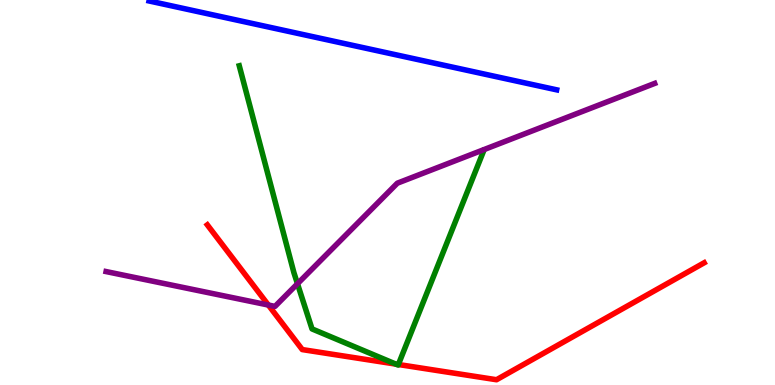[{'lines': ['blue', 'red'], 'intersections': []}, {'lines': ['green', 'red'], 'intersections': [{'x': 5.11, 'y': 0.543}, {'x': 5.14, 'y': 0.532}]}, {'lines': ['purple', 'red'], 'intersections': [{'x': 3.46, 'y': 2.08}]}, {'lines': ['blue', 'green'], 'intersections': []}, {'lines': ['blue', 'purple'], 'intersections': []}, {'lines': ['green', 'purple'], 'intersections': [{'x': 3.84, 'y': 2.63}]}]